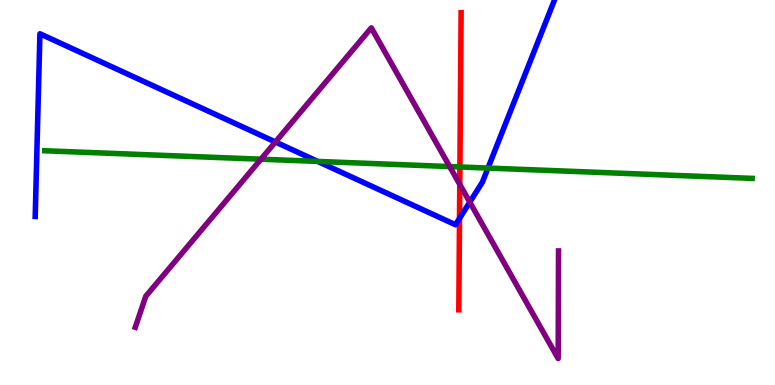[{'lines': ['blue', 'red'], 'intersections': [{'x': 5.93, 'y': 4.33}]}, {'lines': ['green', 'red'], 'intersections': [{'x': 5.93, 'y': 5.66}]}, {'lines': ['purple', 'red'], 'intersections': [{'x': 5.93, 'y': 5.21}]}, {'lines': ['blue', 'green'], 'intersections': [{'x': 4.1, 'y': 5.81}, {'x': 6.3, 'y': 5.63}]}, {'lines': ['blue', 'purple'], 'intersections': [{'x': 3.55, 'y': 6.31}, {'x': 6.06, 'y': 4.75}]}, {'lines': ['green', 'purple'], 'intersections': [{'x': 3.37, 'y': 5.86}, {'x': 5.8, 'y': 5.67}]}]